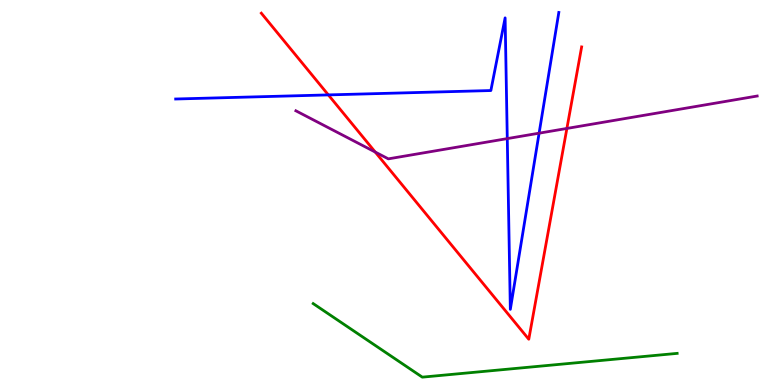[{'lines': ['blue', 'red'], 'intersections': [{'x': 4.24, 'y': 7.53}]}, {'lines': ['green', 'red'], 'intersections': []}, {'lines': ['purple', 'red'], 'intersections': [{'x': 4.84, 'y': 6.05}, {'x': 7.31, 'y': 6.66}]}, {'lines': ['blue', 'green'], 'intersections': []}, {'lines': ['blue', 'purple'], 'intersections': [{'x': 6.55, 'y': 6.4}, {'x': 6.96, 'y': 6.54}]}, {'lines': ['green', 'purple'], 'intersections': []}]